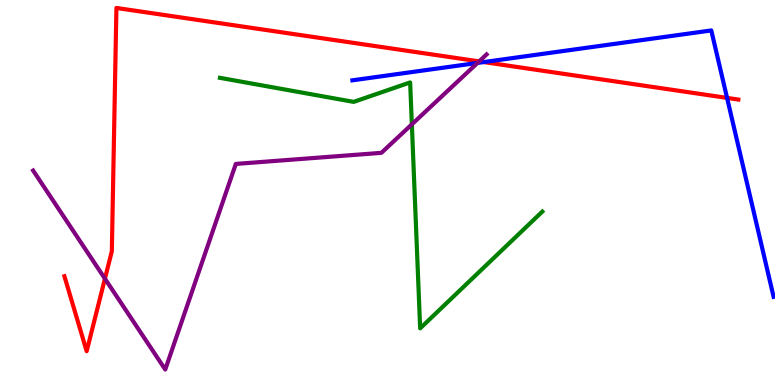[{'lines': ['blue', 'red'], 'intersections': [{'x': 6.24, 'y': 8.39}, {'x': 9.38, 'y': 7.46}]}, {'lines': ['green', 'red'], 'intersections': []}, {'lines': ['purple', 'red'], 'intersections': [{'x': 1.35, 'y': 2.76}, {'x': 6.18, 'y': 8.41}]}, {'lines': ['blue', 'green'], 'intersections': []}, {'lines': ['blue', 'purple'], 'intersections': [{'x': 6.16, 'y': 8.37}]}, {'lines': ['green', 'purple'], 'intersections': [{'x': 5.31, 'y': 6.77}]}]